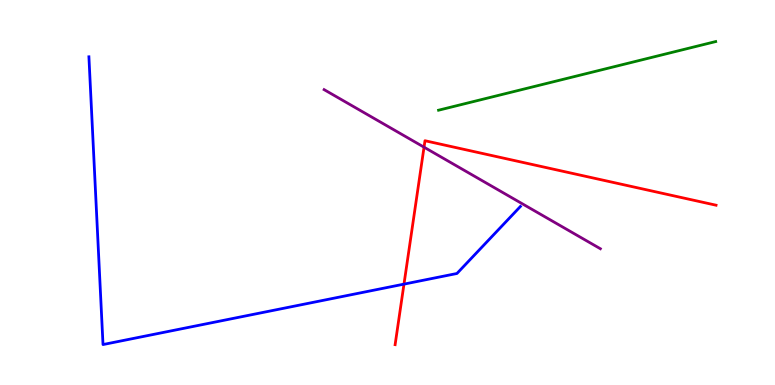[{'lines': ['blue', 'red'], 'intersections': [{'x': 5.21, 'y': 2.62}]}, {'lines': ['green', 'red'], 'intersections': []}, {'lines': ['purple', 'red'], 'intersections': [{'x': 5.47, 'y': 6.18}]}, {'lines': ['blue', 'green'], 'intersections': []}, {'lines': ['blue', 'purple'], 'intersections': []}, {'lines': ['green', 'purple'], 'intersections': []}]